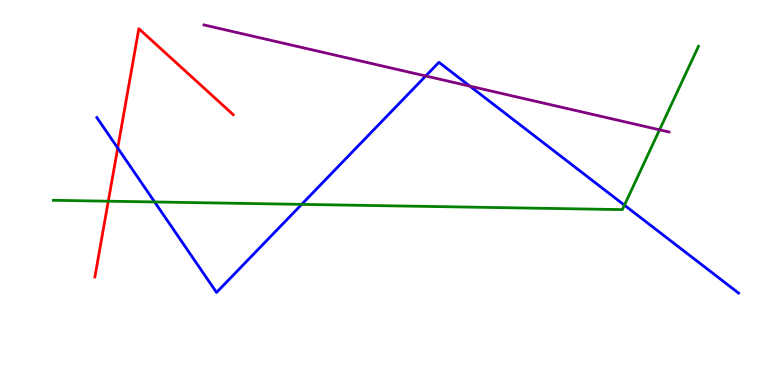[{'lines': ['blue', 'red'], 'intersections': [{'x': 1.52, 'y': 6.16}]}, {'lines': ['green', 'red'], 'intersections': [{'x': 1.4, 'y': 4.77}]}, {'lines': ['purple', 'red'], 'intersections': []}, {'lines': ['blue', 'green'], 'intersections': [{'x': 2.0, 'y': 4.75}, {'x': 3.89, 'y': 4.69}, {'x': 8.06, 'y': 4.67}]}, {'lines': ['blue', 'purple'], 'intersections': [{'x': 5.49, 'y': 8.03}, {'x': 6.06, 'y': 7.76}]}, {'lines': ['green', 'purple'], 'intersections': [{'x': 8.51, 'y': 6.63}]}]